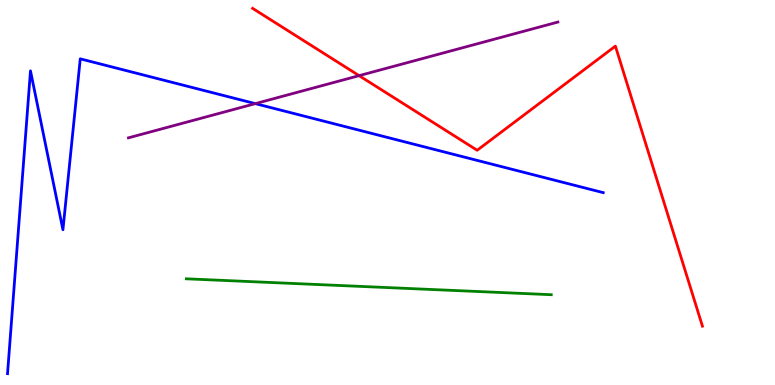[{'lines': ['blue', 'red'], 'intersections': []}, {'lines': ['green', 'red'], 'intersections': []}, {'lines': ['purple', 'red'], 'intersections': [{'x': 4.63, 'y': 8.04}]}, {'lines': ['blue', 'green'], 'intersections': []}, {'lines': ['blue', 'purple'], 'intersections': [{'x': 3.29, 'y': 7.31}]}, {'lines': ['green', 'purple'], 'intersections': []}]